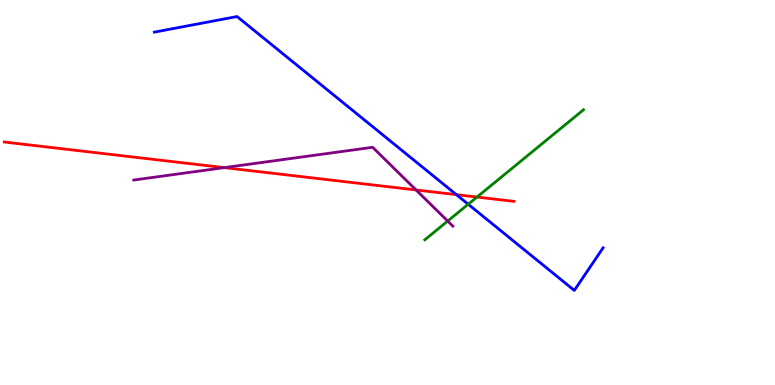[{'lines': ['blue', 'red'], 'intersections': [{'x': 5.89, 'y': 4.94}]}, {'lines': ['green', 'red'], 'intersections': [{'x': 6.15, 'y': 4.88}]}, {'lines': ['purple', 'red'], 'intersections': [{'x': 2.89, 'y': 5.65}, {'x': 5.37, 'y': 5.07}]}, {'lines': ['blue', 'green'], 'intersections': [{'x': 6.04, 'y': 4.69}]}, {'lines': ['blue', 'purple'], 'intersections': []}, {'lines': ['green', 'purple'], 'intersections': [{'x': 5.78, 'y': 4.26}]}]